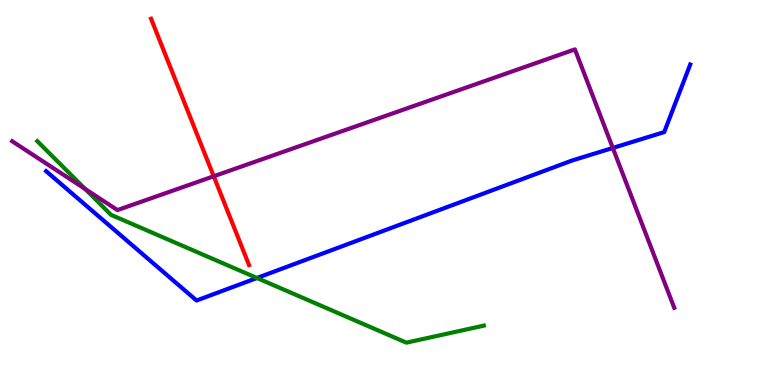[{'lines': ['blue', 'red'], 'intersections': []}, {'lines': ['green', 'red'], 'intersections': []}, {'lines': ['purple', 'red'], 'intersections': [{'x': 2.76, 'y': 5.42}]}, {'lines': ['blue', 'green'], 'intersections': [{'x': 3.32, 'y': 2.78}]}, {'lines': ['blue', 'purple'], 'intersections': [{'x': 7.91, 'y': 6.16}]}, {'lines': ['green', 'purple'], 'intersections': [{'x': 1.1, 'y': 5.09}]}]